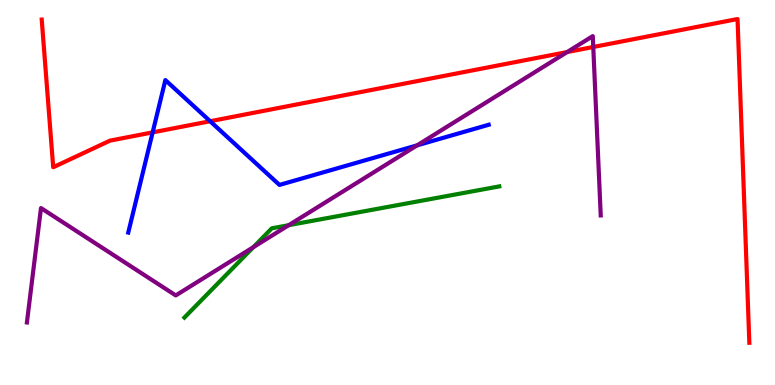[{'lines': ['blue', 'red'], 'intersections': [{'x': 1.97, 'y': 6.56}, {'x': 2.71, 'y': 6.85}]}, {'lines': ['green', 'red'], 'intersections': []}, {'lines': ['purple', 'red'], 'intersections': [{'x': 7.32, 'y': 8.65}, {'x': 7.65, 'y': 8.78}]}, {'lines': ['blue', 'green'], 'intersections': []}, {'lines': ['blue', 'purple'], 'intersections': [{'x': 5.38, 'y': 6.22}]}, {'lines': ['green', 'purple'], 'intersections': [{'x': 3.27, 'y': 3.58}, {'x': 3.73, 'y': 4.15}]}]